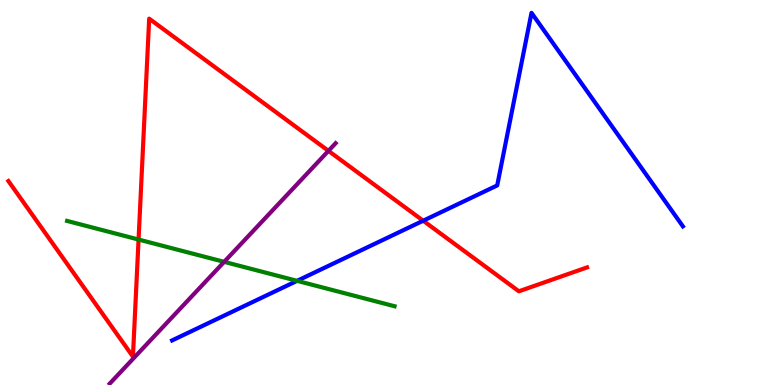[{'lines': ['blue', 'red'], 'intersections': [{'x': 5.46, 'y': 4.27}]}, {'lines': ['green', 'red'], 'intersections': [{'x': 1.79, 'y': 3.78}]}, {'lines': ['purple', 'red'], 'intersections': [{'x': 4.24, 'y': 6.08}]}, {'lines': ['blue', 'green'], 'intersections': [{'x': 3.83, 'y': 2.71}]}, {'lines': ['blue', 'purple'], 'intersections': []}, {'lines': ['green', 'purple'], 'intersections': [{'x': 2.89, 'y': 3.2}]}]